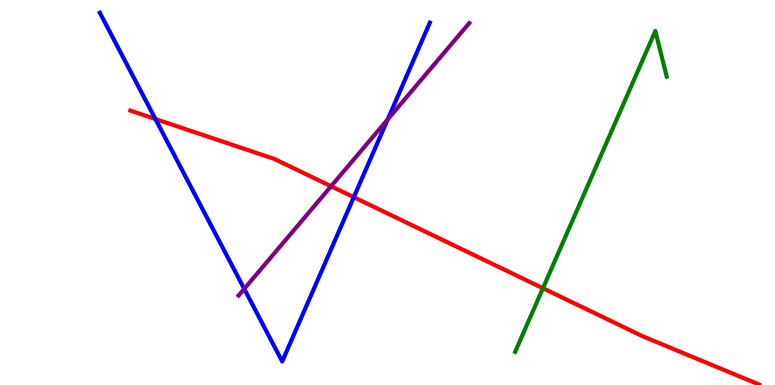[{'lines': ['blue', 'red'], 'intersections': [{'x': 2.01, 'y': 6.91}, {'x': 4.57, 'y': 4.88}]}, {'lines': ['green', 'red'], 'intersections': [{'x': 7.01, 'y': 2.51}]}, {'lines': ['purple', 'red'], 'intersections': [{'x': 4.27, 'y': 5.16}]}, {'lines': ['blue', 'green'], 'intersections': []}, {'lines': ['blue', 'purple'], 'intersections': [{'x': 3.15, 'y': 2.5}, {'x': 5.0, 'y': 6.9}]}, {'lines': ['green', 'purple'], 'intersections': []}]